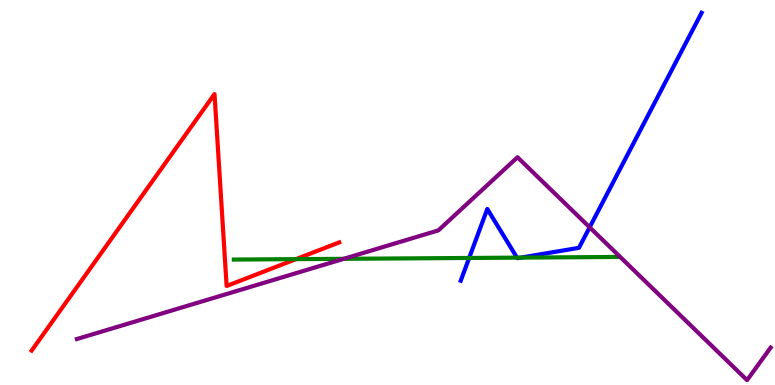[{'lines': ['blue', 'red'], 'intersections': []}, {'lines': ['green', 'red'], 'intersections': [{'x': 3.82, 'y': 3.27}]}, {'lines': ['purple', 'red'], 'intersections': []}, {'lines': ['blue', 'green'], 'intersections': [{'x': 6.05, 'y': 3.3}, {'x': 6.67, 'y': 3.31}, {'x': 6.72, 'y': 3.31}]}, {'lines': ['blue', 'purple'], 'intersections': [{'x': 7.61, 'y': 4.1}]}, {'lines': ['green', 'purple'], 'intersections': [{'x': 4.44, 'y': 3.28}]}]